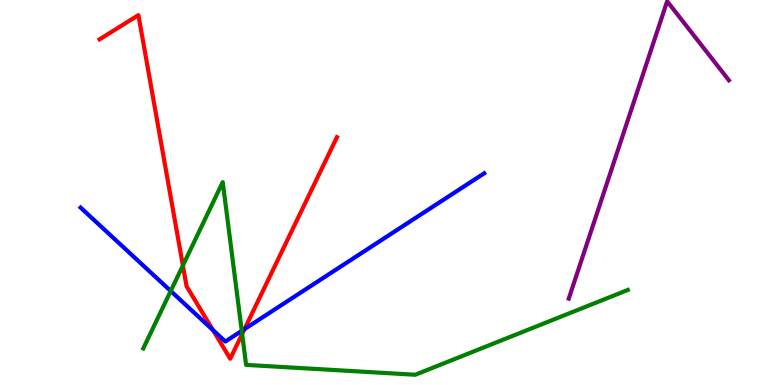[{'lines': ['blue', 'red'], 'intersections': [{'x': 2.75, 'y': 1.42}, {'x': 3.15, 'y': 1.45}]}, {'lines': ['green', 'red'], 'intersections': [{'x': 2.36, 'y': 3.1}, {'x': 3.12, 'y': 1.33}]}, {'lines': ['purple', 'red'], 'intersections': []}, {'lines': ['blue', 'green'], 'intersections': [{'x': 2.2, 'y': 2.44}, {'x': 3.12, 'y': 1.41}]}, {'lines': ['blue', 'purple'], 'intersections': []}, {'lines': ['green', 'purple'], 'intersections': []}]